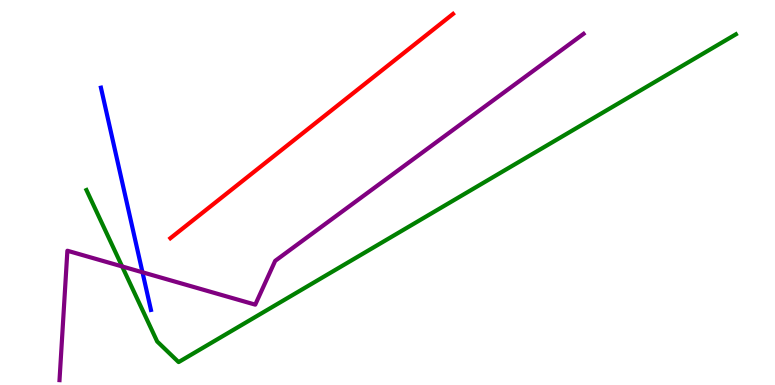[{'lines': ['blue', 'red'], 'intersections': []}, {'lines': ['green', 'red'], 'intersections': []}, {'lines': ['purple', 'red'], 'intersections': []}, {'lines': ['blue', 'green'], 'intersections': []}, {'lines': ['blue', 'purple'], 'intersections': [{'x': 1.84, 'y': 2.93}]}, {'lines': ['green', 'purple'], 'intersections': [{'x': 1.58, 'y': 3.08}]}]